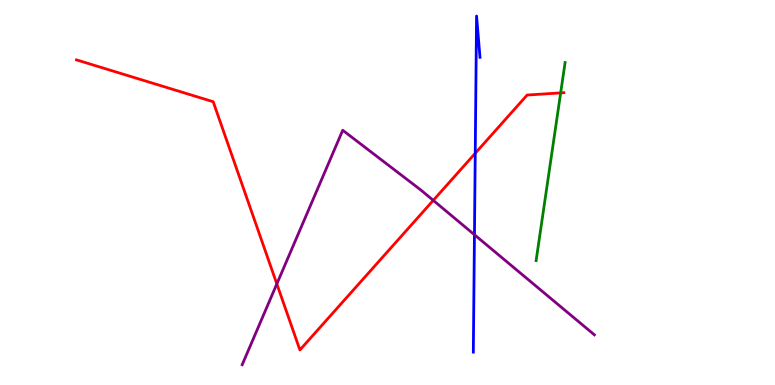[{'lines': ['blue', 'red'], 'intersections': [{'x': 6.13, 'y': 6.02}]}, {'lines': ['green', 'red'], 'intersections': [{'x': 7.23, 'y': 7.59}]}, {'lines': ['purple', 'red'], 'intersections': [{'x': 3.57, 'y': 2.63}, {'x': 5.59, 'y': 4.8}]}, {'lines': ['blue', 'green'], 'intersections': []}, {'lines': ['blue', 'purple'], 'intersections': [{'x': 6.12, 'y': 3.9}]}, {'lines': ['green', 'purple'], 'intersections': []}]